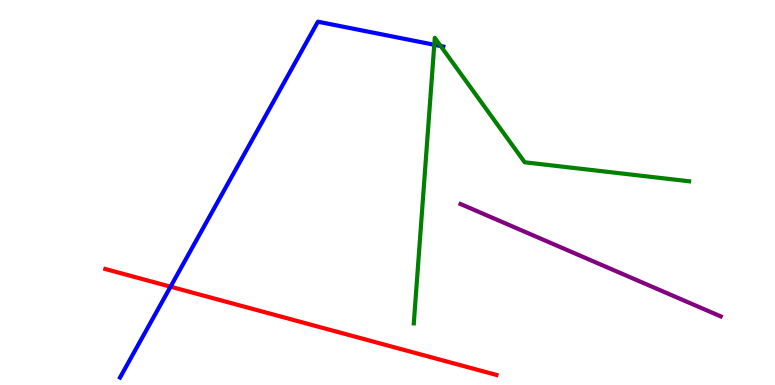[{'lines': ['blue', 'red'], 'intersections': [{'x': 2.2, 'y': 2.55}]}, {'lines': ['green', 'red'], 'intersections': []}, {'lines': ['purple', 'red'], 'intersections': []}, {'lines': ['blue', 'green'], 'intersections': [{'x': 5.6, 'y': 8.84}, {'x': 5.69, 'y': 8.8}]}, {'lines': ['blue', 'purple'], 'intersections': []}, {'lines': ['green', 'purple'], 'intersections': []}]